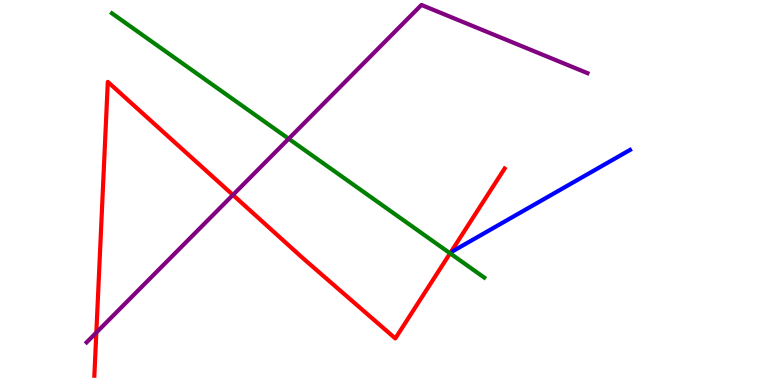[{'lines': ['blue', 'red'], 'intersections': []}, {'lines': ['green', 'red'], 'intersections': [{'x': 5.81, 'y': 3.42}]}, {'lines': ['purple', 'red'], 'intersections': [{'x': 1.24, 'y': 1.36}, {'x': 3.01, 'y': 4.94}]}, {'lines': ['blue', 'green'], 'intersections': []}, {'lines': ['blue', 'purple'], 'intersections': []}, {'lines': ['green', 'purple'], 'intersections': [{'x': 3.72, 'y': 6.4}]}]